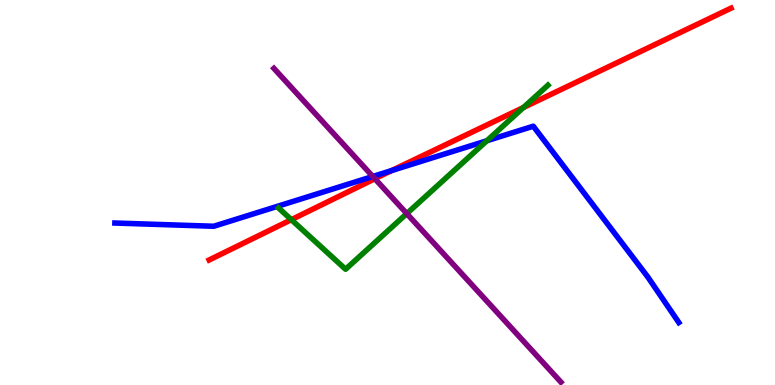[{'lines': ['blue', 'red'], 'intersections': [{'x': 5.05, 'y': 5.57}]}, {'lines': ['green', 'red'], 'intersections': [{'x': 3.76, 'y': 4.29}, {'x': 6.75, 'y': 7.21}]}, {'lines': ['purple', 'red'], 'intersections': [{'x': 4.84, 'y': 5.36}]}, {'lines': ['blue', 'green'], 'intersections': [{'x': 6.28, 'y': 6.34}]}, {'lines': ['blue', 'purple'], 'intersections': [{'x': 4.81, 'y': 5.42}]}, {'lines': ['green', 'purple'], 'intersections': [{'x': 5.25, 'y': 4.45}]}]